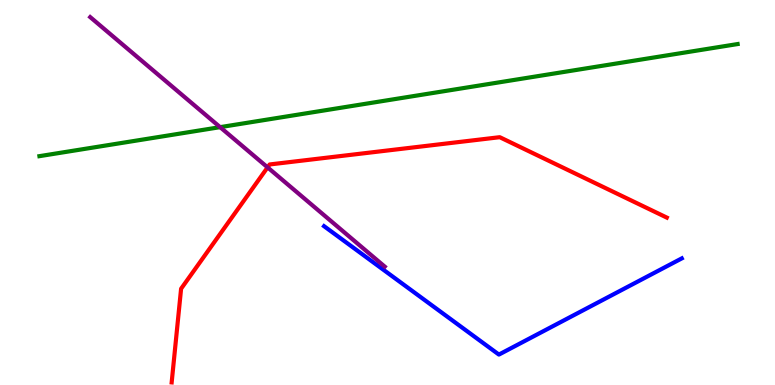[{'lines': ['blue', 'red'], 'intersections': []}, {'lines': ['green', 'red'], 'intersections': []}, {'lines': ['purple', 'red'], 'intersections': [{'x': 3.45, 'y': 5.65}]}, {'lines': ['blue', 'green'], 'intersections': []}, {'lines': ['blue', 'purple'], 'intersections': []}, {'lines': ['green', 'purple'], 'intersections': [{'x': 2.84, 'y': 6.7}]}]